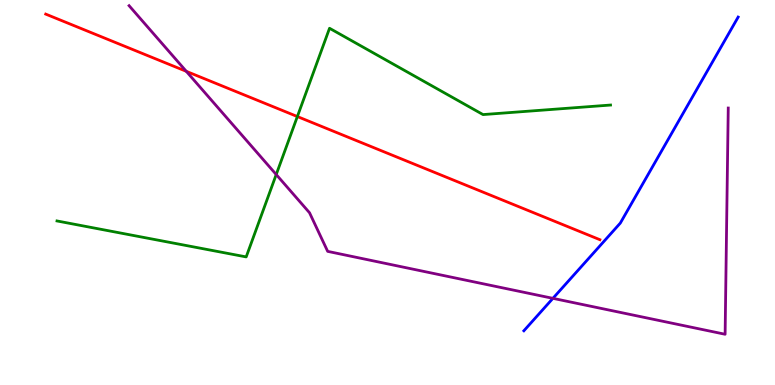[{'lines': ['blue', 'red'], 'intersections': []}, {'lines': ['green', 'red'], 'intersections': [{'x': 3.84, 'y': 6.97}]}, {'lines': ['purple', 'red'], 'intersections': [{'x': 2.4, 'y': 8.15}]}, {'lines': ['blue', 'green'], 'intersections': []}, {'lines': ['blue', 'purple'], 'intersections': [{'x': 7.13, 'y': 2.25}]}, {'lines': ['green', 'purple'], 'intersections': [{'x': 3.56, 'y': 5.47}]}]